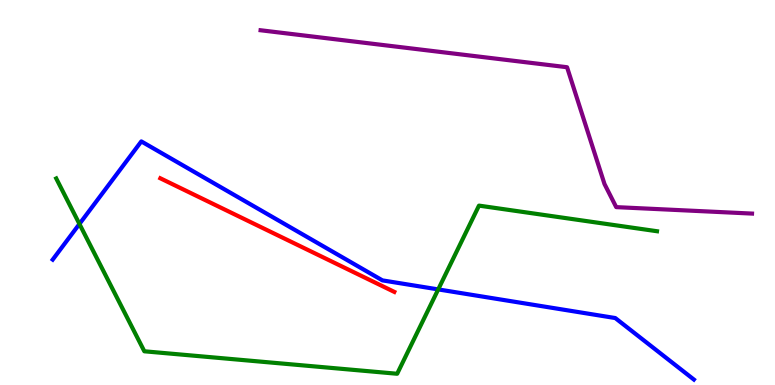[{'lines': ['blue', 'red'], 'intersections': []}, {'lines': ['green', 'red'], 'intersections': []}, {'lines': ['purple', 'red'], 'intersections': []}, {'lines': ['blue', 'green'], 'intersections': [{'x': 1.02, 'y': 4.18}, {'x': 5.65, 'y': 2.48}]}, {'lines': ['blue', 'purple'], 'intersections': []}, {'lines': ['green', 'purple'], 'intersections': []}]